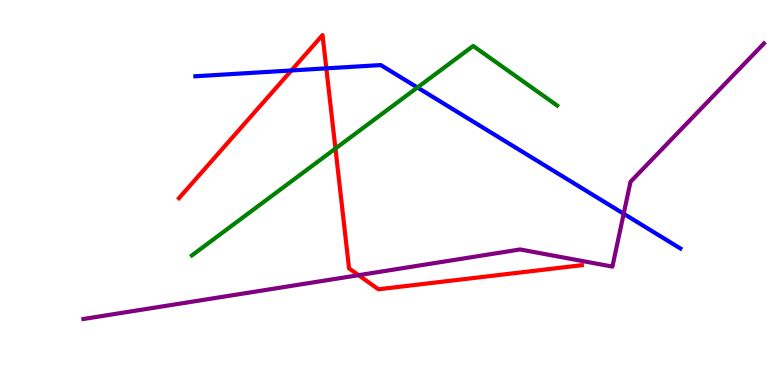[{'lines': ['blue', 'red'], 'intersections': [{'x': 3.76, 'y': 8.17}, {'x': 4.21, 'y': 8.22}]}, {'lines': ['green', 'red'], 'intersections': [{'x': 4.33, 'y': 6.14}]}, {'lines': ['purple', 'red'], 'intersections': [{'x': 4.63, 'y': 2.85}]}, {'lines': ['blue', 'green'], 'intersections': [{'x': 5.39, 'y': 7.73}]}, {'lines': ['blue', 'purple'], 'intersections': [{'x': 8.05, 'y': 4.45}]}, {'lines': ['green', 'purple'], 'intersections': []}]